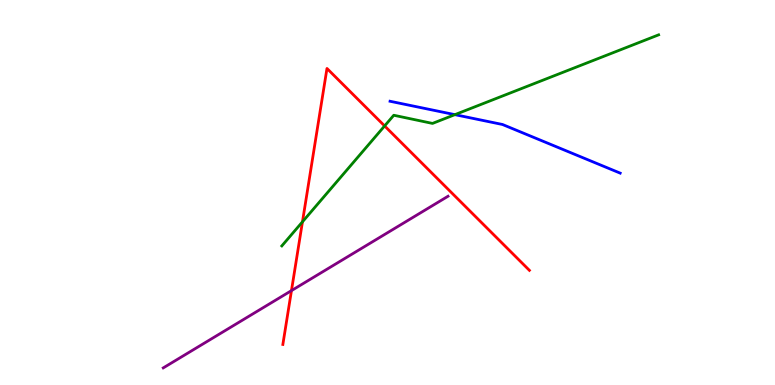[{'lines': ['blue', 'red'], 'intersections': []}, {'lines': ['green', 'red'], 'intersections': [{'x': 3.9, 'y': 4.24}, {'x': 4.96, 'y': 6.73}]}, {'lines': ['purple', 'red'], 'intersections': [{'x': 3.76, 'y': 2.45}]}, {'lines': ['blue', 'green'], 'intersections': [{'x': 5.87, 'y': 7.02}]}, {'lines': ['blue', 'purple'], 'intersections': []}, {'lines': ['green', 'purple'], 'intersections': []}]